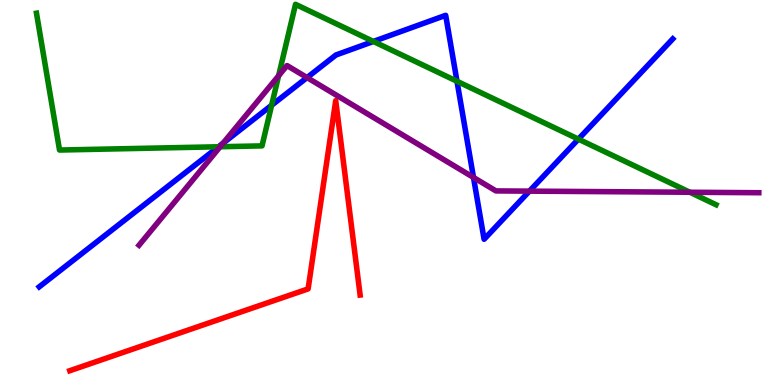[{'lines': ['blue', 'red'], 'intersections': []}, {'lines': ['green', 'red'], 'intersections': []}, {'lines': ['purple', 'red'], 'intersections': []}, {'lines': ['blue', 'green'], 'intersections': [{'x': 2.82, 'y': 6.19}, {'x': 3.5, 'y': 7.27}, {'x': 4.82, 'y': 8.92}, {'x': 5.9, 'y': 7.89}, {'x': 7.46, 'y': 6.39}]}, {'lines': ['blue', 'purple'], 'intersections': [{'x': 2.88, 'y': 6.28}, {'x': 3.96, 'y': 7.98}, {'x': 6.11, 'y': 5.39}, {'x': 6.83, 'y': 5.04}]}, {'lines': ['green', 'purple'], 'intersections': [{'x': 2.84, 'y': 6.19}, {'x': 3.59, 'y': 8.03}, {'x': 8.9, 'y': 5.01}]}]